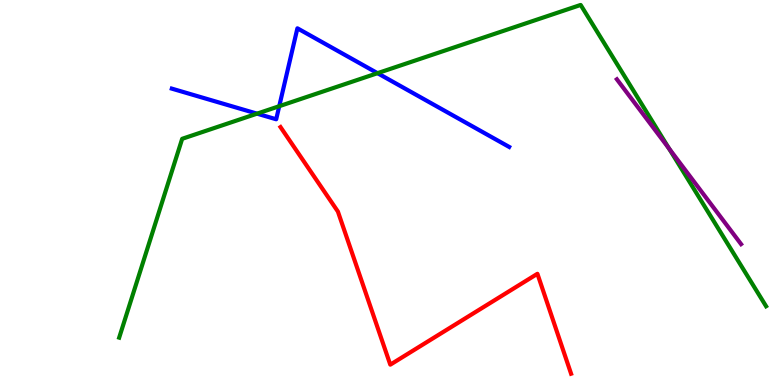[{'lines': ['blue', 'red'], 'intersections': []}, {'lines': ['green', 'red'], 'intersections': []}, {'lines': ['purple', 'red'], 'intersections': []}, {'lines': ['blue', 'green'], 'intersections': [{'x': 3.32, 'y': 7.05}, {'x': 3.6, 'y': 7.24}, {'x': 4.87, 'y': 8.1}]}, {'lines': ['blue', 'purple'], 'intersections': []}, {'lines': ['green', 'purple'], 'intersections': [{'x': 8.63, 'y': 6.14}]}]